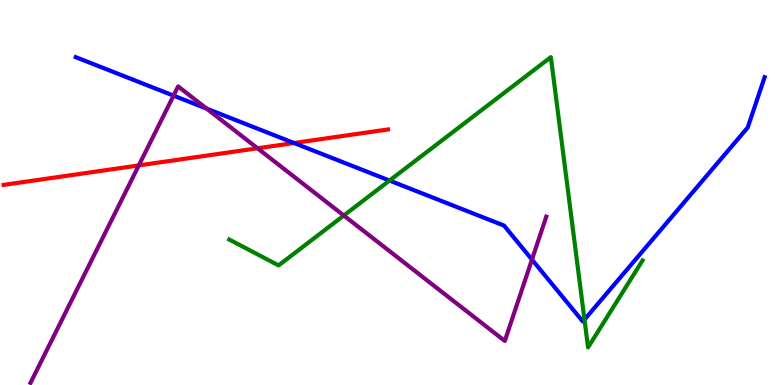[{'lines': ['blue', 'red'], 'intersections': [{'x': 3.79, 'y': 6.29}]}, {'lines': ['green', 'red'], 'intersections': []}, {'lines': ['purple', 'red'], 'intersections': [{'x': 1.79, 'y': 5.7}, {'x': 3.32, 'y': 6.15}]}, {'lines': ['blue', 'green'], 'intersections': [{'x': 5.03, 'y': 5.31}, {'x': 7.54, 'y': 1.7}]}, {'lines': ['blue', 'purple'], 'intersections': [{'x': 2.24, 'y': 7.52}, {'x': 2.67, 'y': 7.18}, {'x': 6.86, 'y': 3.26}]}, {'lines': ['green', 'purple'], 'intersections': [{'x': 4.44, 'y': 4.4}]}]